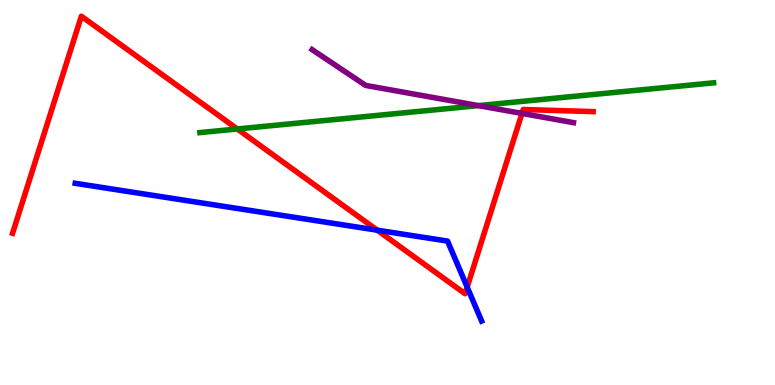[{'lines': ['blue', 'red'], 'intersections': [{'x': 4.87, 'y': 4.02}, {'x': 6.03, 'y': 2.54}]}, {'lines': ['green', 'red'], 'intersections': [{'x': 3.06, 'y': 6.65}]}, {'lines': ['purple', 'red'], 'intersections': [{'x': 6.74, 'y': 7.05}]}, {'lines': ['blue', 'green'], 'intersections': []}, {'lines': ['blue', 'purple'], 'intersections': []}, {'lines': ['green', 'purple'], 'intersections': [{'x': 6.17, 'y': 7.26}]}]